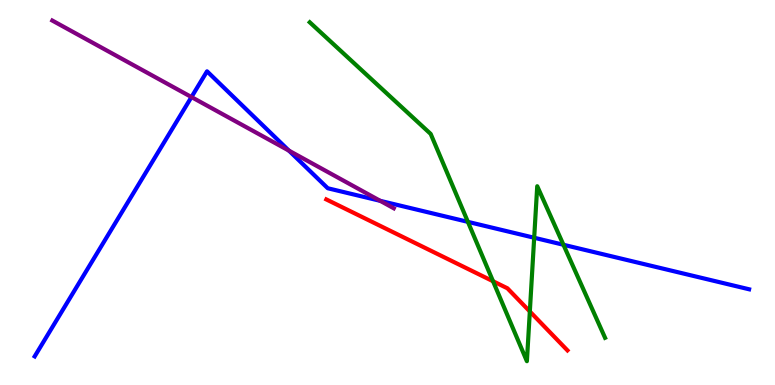[{'lines': ['blue', 'red'], 'intersections': []}, {'lines': ['green', 'red'], 'intersections': [{'x': 6.36, 'y': 2.7}, {'x': 6.84, 'y': 1.91}]}, {'lines': ['purple', 'red'], 'intersections': []}, {'lines': ['blue', 'green'], 'intersections': [{'x': 6.04, 'y': 4.24}, {'x': 6.89, 'y': 3.82}, {'x': 7.27, 'y': 3.64}]}, {'lines': ['blue', 'purple'], 'intersections': [{'x': 2.47, 'y': 7.48}, {'x': 3.73, 'y': 6.09}, {'x': 4.91, 'y': 4.78}]}, {'lines': ['green', 'purple'], 'intersections': []}]